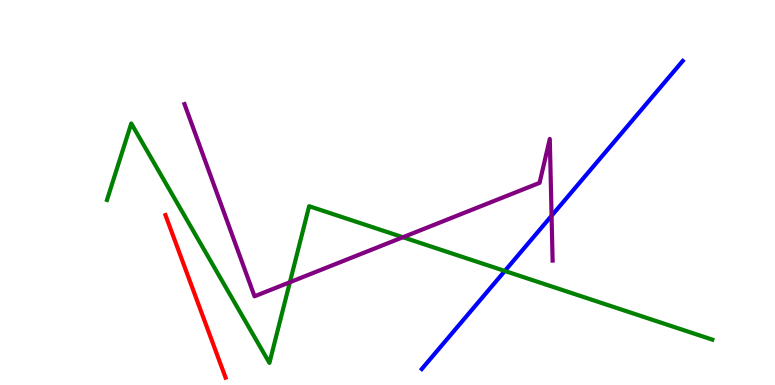[{'lines': ['blue', 'red'], 'intersections': []}, {'lines': ['green', 'red'], 'intersections': []}, {'lines': ['purple', 'red'], 'intersections': []}, {'lines': ['blue', 'green'], 'intersections': [{'x': 6.51, 'y': 2.96}]}, {'lines': ['blue', 'purple'], 'intersections': [{'x': 7.12, 'y': 4.4}]}, {'lines': ['green', 'purple'], 'intersections': [{'x': 3.74, 'y': 2.67}, {'x': 5.2, 'y': 3.84}]}]